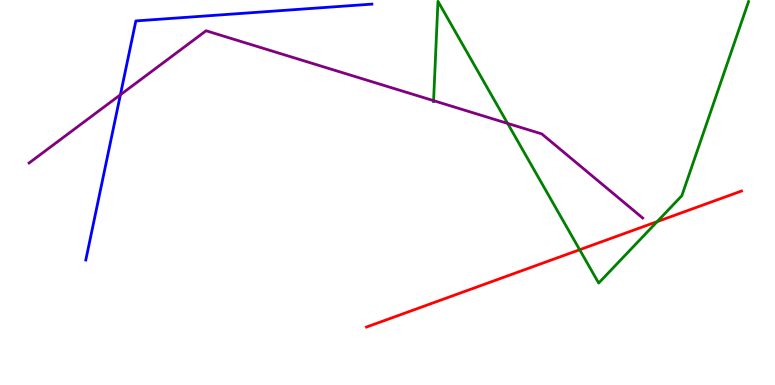[{'lines': ['blue', 'red'], 'intersections': []}, {'lines': ['green', 'red'], 'intersections': [{'x': 7.48, 'y': 3.51}, {'x': 8.48, 'y': 4.24}]}, {'lines': ['purple', 'red'], 'intersections': []}, {'lines': ['blue', 'green'], 'intersections': []}, {'lines': ['blue', 'purple'], 'intersections': [{'x': 1.55, 'y': 7.54}]}, {'lines': ['green', 'purple'], 'intersections': [{'x': 5.59, 'y': 7.39}, {'x': 6.55, 'y': 6.79}]}]